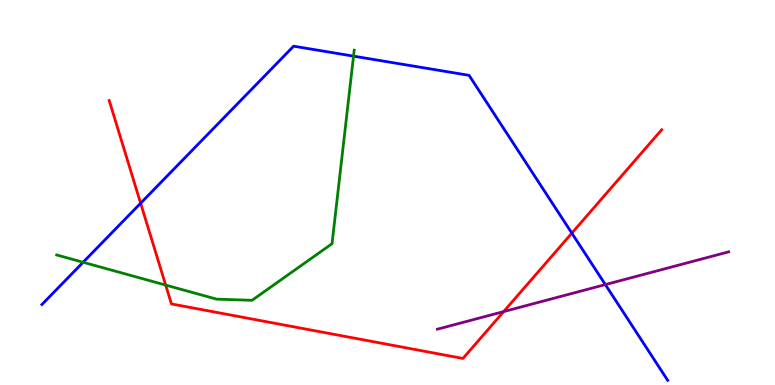[{'lines': ['blue', 'red'], 'intersections': [{'x': 1.81, 'y': 4.72}, {'x': 7.38, 'y': 3.94}]}, {'lines': ['green', 'red'], 'intersections': [{'x': 2.14, 'y': 2.6}]}, {'lines': ['purple', 'red'], 'intersections': [{'x': 6.5, 'y': 1.91}]}, {'lines': ['blue', 'green'], 'intersections': [{'x': 1.07, 'y': 3.19}, {'x': 4.56, 'y': 8.54}]}, {'lines': ['blue', 'purple'], 'intersections': [{'x': 7.81, 'y': 2.61}]}, {'lines': ['green', 'purple'], 'intersections': []}]